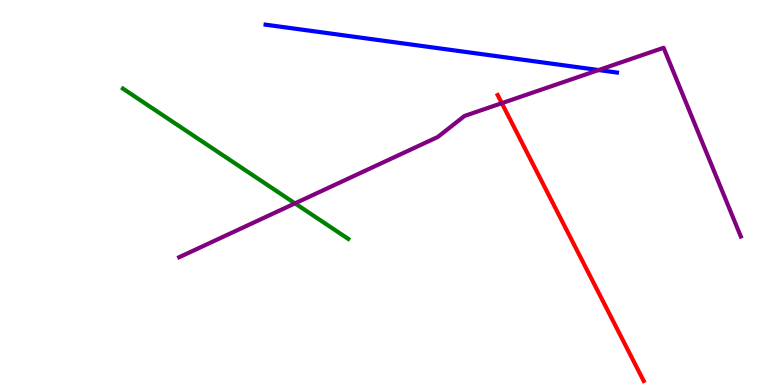[{'lines': ['blue', 'red'], 'intersections': []}, {'lines': ['green', 'red'], 'intersections': []}, {'lines': ['purple', 'red'], 'intersections': [{'x': 6.48, 'y': 7.32}]}, {'lines': ['blue', 'green'], 'intersections': []}, {'lines': ['blue', 'purple'], 'intersections': [{'x': 7.72, 'y': 8.18}]}, {'lines': ['green', 'purple'], 'intersections': [{'x': 3.81, 'y': 4.72}]}]